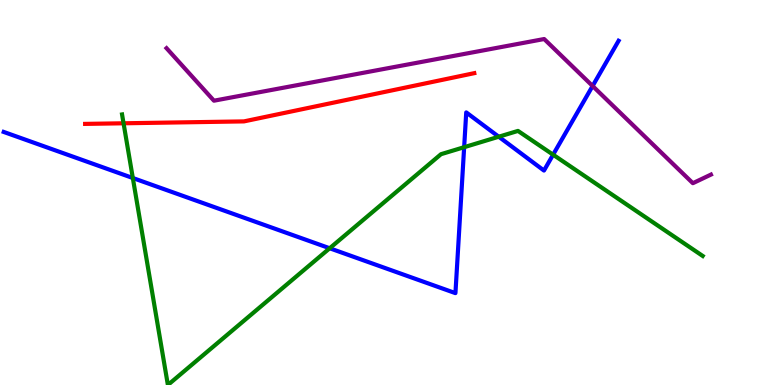[{'lines': ['blue', 'red'], 'intersections': []}, {'lines': ['green', 'red'], 'intersections': [{'x': 1.59, 'y': 6.8}]}, {'lines': ['purple', 'red'], 'intersections': []}, {'lines': ['blue', 'green'], 'intersections': [{'x': 1.71, 'y': 5.38}, {'x': 4.25, 'y': 3.55}, {'x': 5.99, 'y': 6.18}, {'x': 6.44, 'y': 6.45}, {'x': 7.14, 'y': 5.98}]}, {'lines': ['blue', 'purple'], 'intersections': [{'x': 7.65, 'y': 7.77}]}, {'lines': ['green', 'purple'], 'intersections': []}]